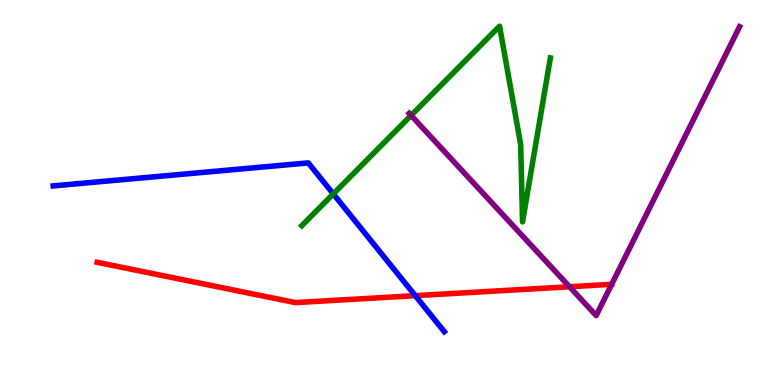[{'lines': ['blue', 'red'], 'intersections': [{'x': 5.36, 'y': 2.32}]}, {'lines': ['green', 'red'], 'intersections': []}, {'lines': ['purple', 'red'], 'intersections': [{'x': 7.35, 'y': 2.55}]}, {'lines': ['blue', 'green'], 'intersections': [{'x': 4.3, 'y': 4.96}]}, {'lines': ['blue', 'purple'], 'intersections': []}, {'lines': ['green', 'purple'], 'intersections': [{'x': 5.3, 'y': 7.0}]}]